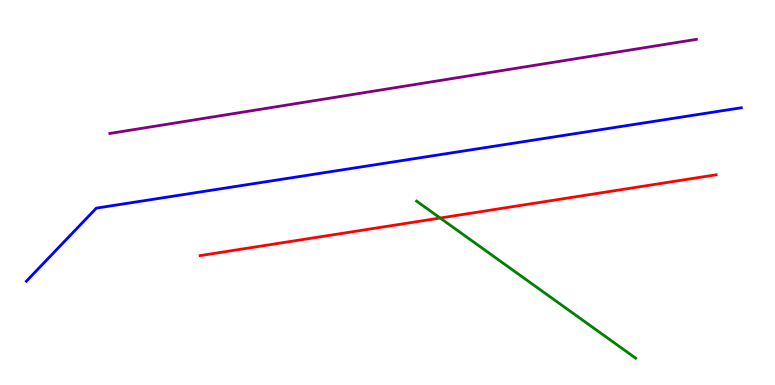[{'lines': ['blue', 'red'], 'intersections': []}, {'lines': ['green', 'red'], 'intersections': [{'x': 5.68, 'y': 4.34}]}, {'lines': ['purple', 'red'], 'intersections': []}, {'lines': ['blue', 'green'], 'intersections': []}, {'lines': ['blue', 'purple'], 'intersections': []}, {'lines': ['green', 'purple'], 'intersections': []}]